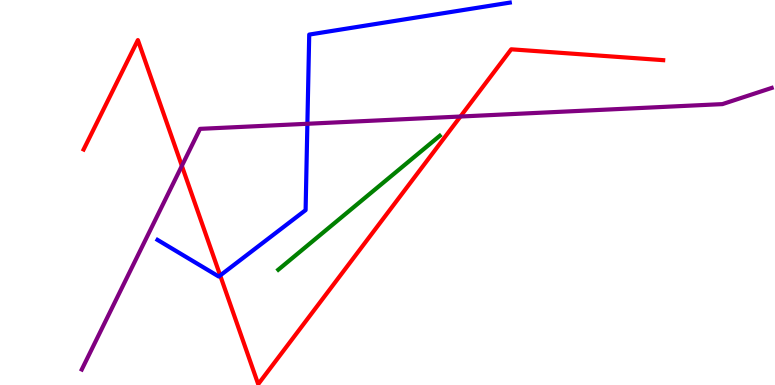[{'lines': ['blue', 'red'], 'intersections': [{'x': 2.84, 'y': 2.85}]}, {'lines': ['green', 'red'], 'intersections': []}, {'lines': ['purple', 'red'], 'intersections': [{'x': 2.35, 'y': 5.69}, {'x': 5.94, 'y': 6.97}]}, {'lines': ['blue', 'green'], 'intersections': []}, {'lines': ['blue', 'purple'], 'intersections': [{'x': 3.97, 'y': 6.79}]}, {'lines': ['green', 'purple'], 'intersections': []}]